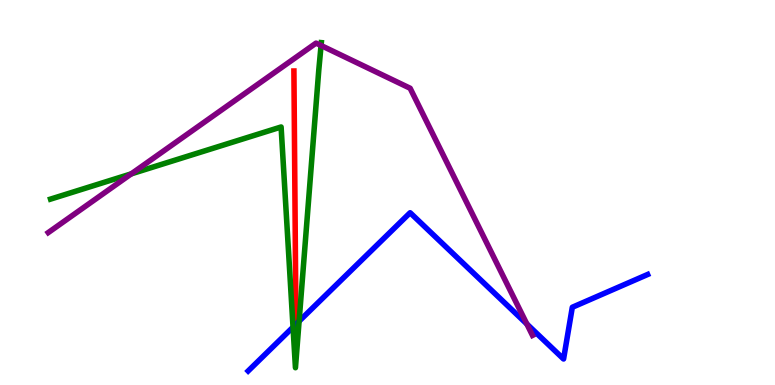[{'lines': ['blue', 'red'], 'intersections': [{'x': 3.82, 'y': 1.58}]}, {'lines': ['green', 'red'], 'intersections': []}, {'lines': ['purple', 'red'], 'intersections': []}, {'lines': ['blue', 'green'], 'intersections': [{'x': 3.78, 'y': 1.5}, {'x': 3.86, 'y': 1.66}]}, {'lines': ['blue', 'purple'], 'intersections': [{'x': 6.8, 'y': 1.58}]}, {'lines': ['green', 'purple'], 'intersections': [{'x': 1.69, 'y': 5.48}, {'x': 4.14, 'y': 8.82}]}]